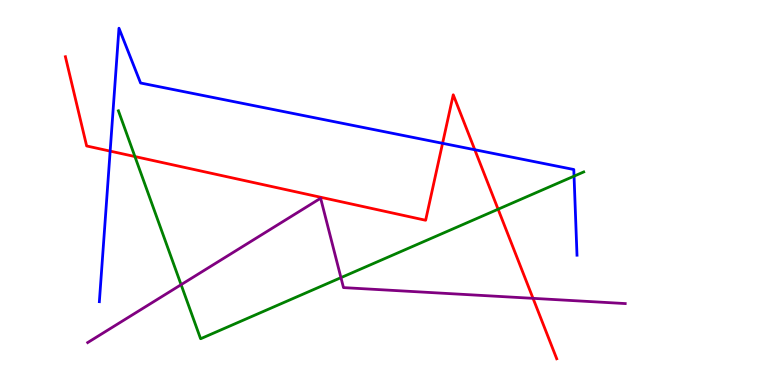[{'lines': ['blue', 'red'], 'intersections': [{'x': 1.42, 'y': 6.07}, {'x': 5.71, 'y': 6.28}, {'x': 6.13, 'y': 6.11}]}, {'lines': ['green', 'red'], 'intersections': [{'x': 1.74, 'y': 5.93}, {'x': 6.43, 'y': 4.57}]}, {'lines': ['purple', 'red'], 'intersections': [{'x': 6.88, 'y': 2.25}]}, {'lines': ['blue', 'green'], 'intersections': [{'x': 7.41, 'y': 5.42}]}, {'lines': ['blue', 'purple'], 'intersections': []}, {'lines': ['green', 'purple'], 'intersections': [{'x': 2.34, 'y': 2.61}, {'x': 4.4, 'y': 2.79}]}]